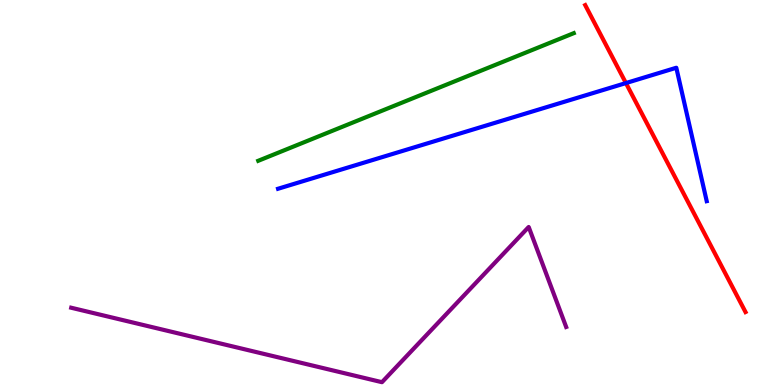[{'lines': ['blue', 'red'], 'intersections': [{'x': 8.08, 'y': 7.84}]}, {'lines': ['green', 'red'], 'intersections': []}, {'lines': ['purple', 'red'], 'intersections': []}, {'lines': ['blue', 'green'], 'intersections': []}, {'lines': ['blue', 'purple'], 'intersections': []}, {'lines': ['green', 'purple'], 'intersections': []}]